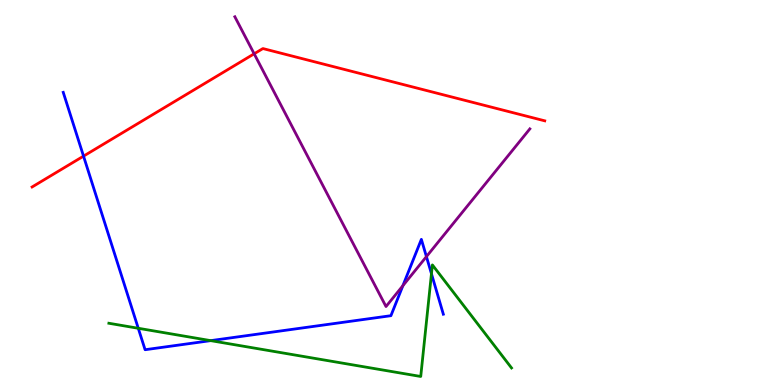[{'lines': ['blue', 'red'], 'intersections': [{'x': 1.08, 'y': 5.94}]}, {'lines': ['green', 'red'], 'intersections': []}, {'lines': ['purple', 'red'], 'intersections': [{'x': 3.28, 'y': 8.6}]}, {'lines': ['blue', 'green'], 'intersections': [{'x': 1.78, 'y': 1.47}, {'x': 2.72, 'y': 1.15}, {'x': 5.57, 'y': 2.89}]}, {'lines': ['blue', 'purple'], 'intersections': [{'x': 5.2, 'y': 2.58}, {'x': 5.5, 'y': 3.33}]}, {'lines': ['green', 'purple'], 'intersections': []}]